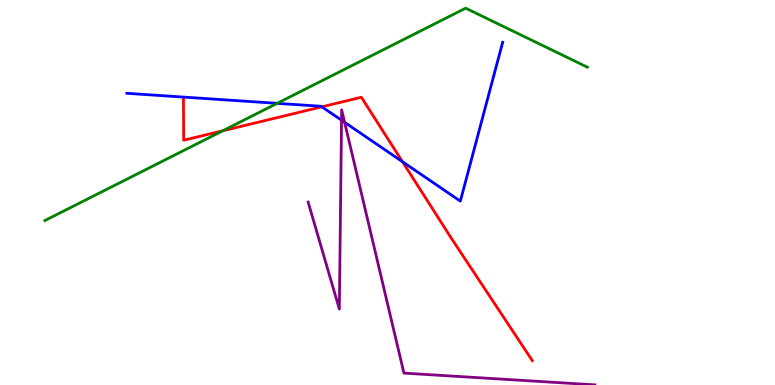[{'lines': ['blue', 'red'], 'intersections': [{'x': 4.15, 'y': 7.23}, {'x': 5.19, 'y': 5.8}]}, {'lines': ['green', 'red'], 'intersections': [{'x': 2.87, 'y': 6.6}]}, {'lines': ['purple', 'red'], 'intersections': []}, {'lines': ['blue', 'green'], 'intersections': [{'x': 3.58, 'y': 7.32}]}, {'lines': ['blue', 'purple'], 'intersections': [{'x': 4.41, 'y': 6.88}, {'x': 4.45, 'y': 6.82}]}, {'lines': ['green', 'purple'], 'intersections': []}]